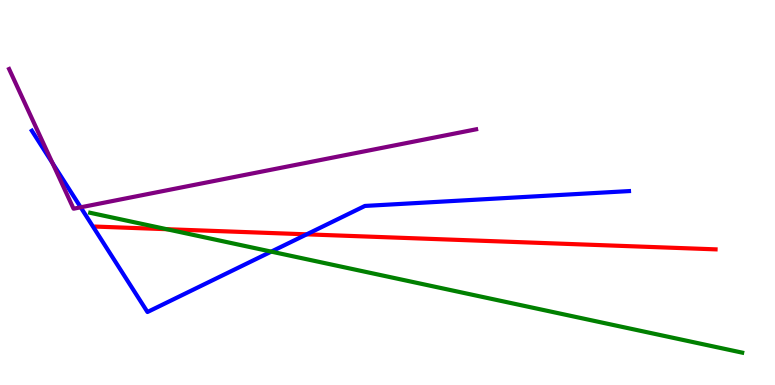[{'lines': ['blue', 'red'], 'intersections': [{'x': 3.96, 'y': 3.91}]}, {'lines': ['green', 'red'], 'intersections': [{'x': 2.15, 'y': 4.05}]}, {'lines': ['purple', 'red'], 'intersections': []}, {'lines': ['blue', 'green'], 'intersections': [{'x': 3.5, 'y': 3.46}]}, {'lines': ['blue', 'purple'], 'intersections': [{'x': 0.678, 'y': 5.76}, {'x': 1.04, 'y': 4.62}]}, {'lines': ['green', 'purple'], 'intersections': []}]